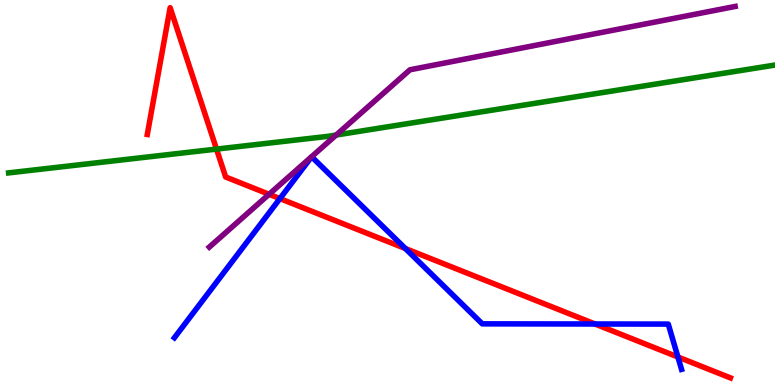[{'lines': ['blue', 'red'], 'intersections': [{'x': 3.61, 'y': 4.84}, {'x': 5.23, 'y': 3.54}, {'x': 7.68, 'y': 1.58}, {'x': 8.75, 'y': 0.728}]}, {'lines': ['green', 'red'], 'intersections': [{'x': 2.79, 'y': 6.13}]}, {'lines': ['purple', 'red'], 'intersections': [{'x': 3.47, 'y': 4.95}]}, {'lines': ['blue', 'green'], 'intersections': []}, {'lines': ['blue', 'purple'], 'intersections': []}, {'lines': ['green', 'purple'], 'intersections': [{'x': 4.34, 'y': 6.49}]}]